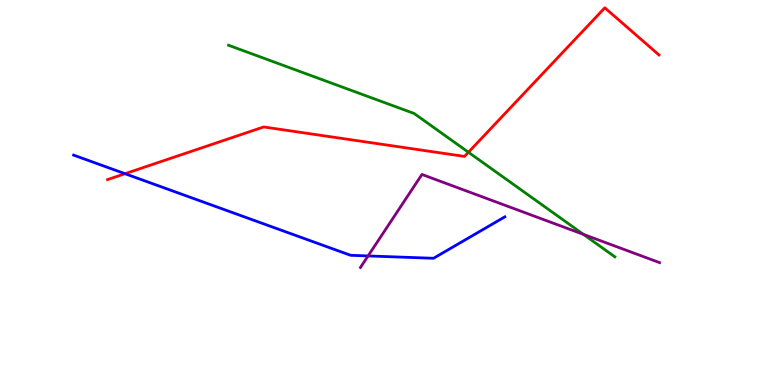[{'lines': ['blue', 'red'], 'intersections': [{'x': 1.61, 'y': 5.49}]}, {'lines': ['green', 'red'], 'intersections': [{'x': 6.04, 'y': 6.05}]}, {'lines': ['purple', 'red'], 'intersections': []}, {'lines': ['blue', 'green'], 'intersections': []}, {'lines': ['blue', 'purple'], 'intersections': [{'x': 4.75, 'y': 3.35}]}, {'lines': ['green', 'purple'], 'intersections': [{'x': 7.53, 'y': 3.91}]}]